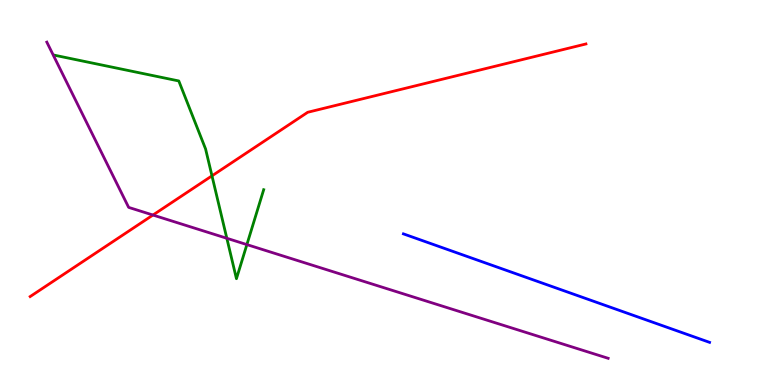[{'lines': ['blue', 'red'], 'intersections': []}, {'lines': ['green', 'red'], 'intersections': [{'x': 2.74, 'y': 5.43}]}, {'lines': ['purple', 'red'], 'intersections': [{'x': 1.97, 'y': 4.41}]}, {'lines': ['blue', 'green'], 'intersections': []}, {'lines': ['blue', 'purple'], 'intersections': []}, {'lines': ['green', 'purple'], 'intersections': [{'x': 2.93, 'y': 3.81}, {'x': 3.19, 'y': 3.65}]}]